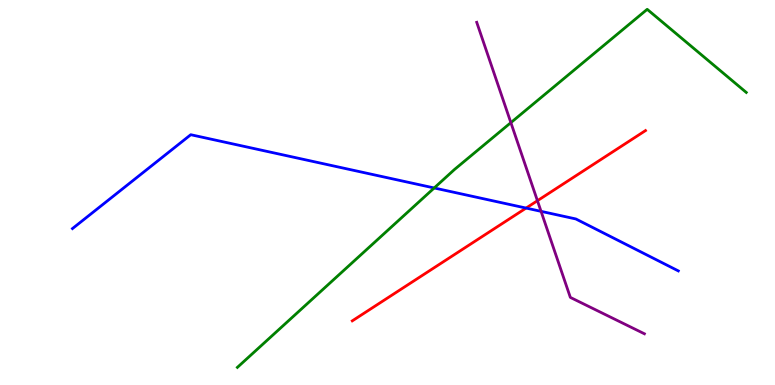[{'lines': ['blue', 'red'], 'intersections': [{'x': 6.79, 'y': 4.6}]}, {'lines': ['green', 'red'], 'intersections': []}, {'lines': ['purple', 'red'], 'intersections': [{'x': 6.93, 'y': 4.79}]}, {'lines': ['blue', 'green'], 'intersections': [{'x': 5.6, 'y': 5.12}]}, {'lines': ['blue', 'purple'], 'intersections': [{'x': 6.98, 'y': 4.51}]}, {'lines': ['green', 'purple'], 'intersections': [{'x': 6.59, 'y': 6.81}]}]